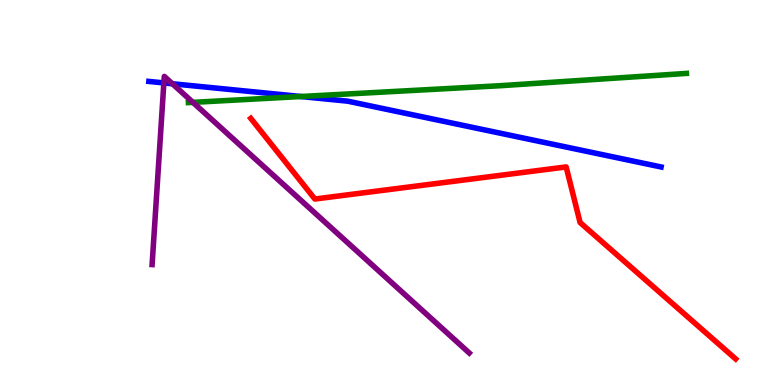[{'lines': ['blue', 'red'], 'intersections': []}, {'lines': ['green', 'red'], 'intersections': []}, {'lines': ['purple', 'red'], 'intersections': []}, {'lines': ['blue', 'green'], 'intersections': [{'x': 3.88, 'y': 7.49}]}, {'lines': ['blue', 'purple'], 'intersections': [{'x': 2.11, 'y': 7.85}, {'x': 2.22, 'y': 7.82}]}, {'lines': ['green', 'purple'], 'intersections': [{'x': 2.49, 'y': 7.34}]}]